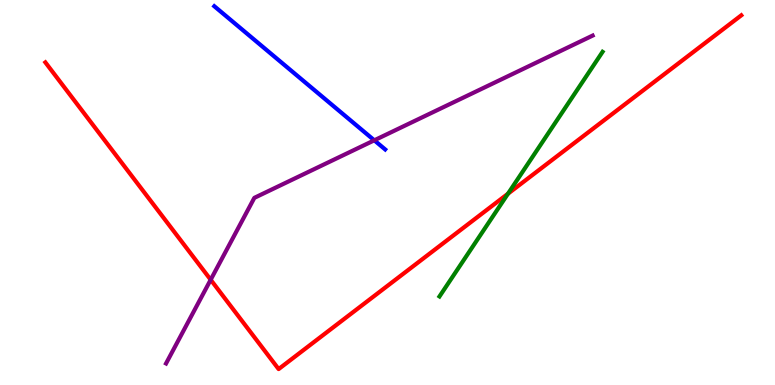[{'lines': ['blue', 'red'], 'intersections': []}, {'lines': ['green', 'red'], 'intersections': [{'x': 6.55, 'y': 4.97}]}, {'lines': ['purple', 'red'], 'intersections': [{'x': 2.72, 'y': 2.73}]}, {'lines': ['blue', 'green'], 'intersections': []}, {'lines': ['blue', 'purple'], 'intersections': [{'x': 4.83, 'y': 6.36}]}, {'lines': ['green', 'purple'], 'intersections': []}]